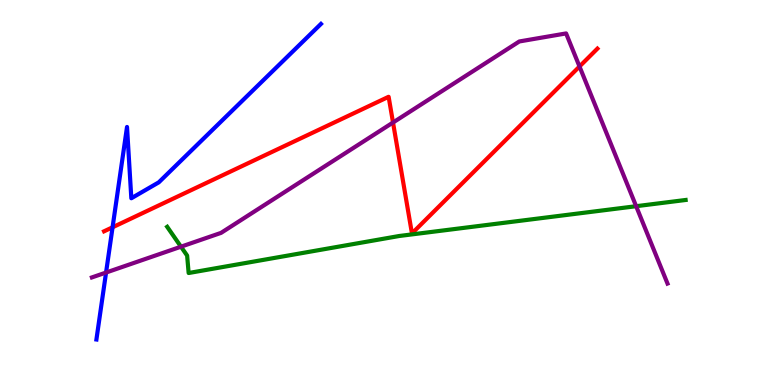[{'lines': ['blue', 'red'], 'intersections': [{'x': 1.45, 'y': 4.1}]}, {'lines': ['green', 'red'], 'intersections': []}, {'lines': ['purple', 'red'], 'intersections': [{'x': 5.07, 'y': 6.82}, {'x': 7.48, 'y': 8.27}]}, {'lines': ['blue', 'green'], 'intersections': []}, {'lines': ['blue', 'purple'], 'intersections': [{'x': 1.37, 'y': 2.92}]}, {'lines': ['green', 'purple'], 'intersections': [{'x': 2.34, 'y': 3.59}, {'x': 8.21, 'y': 4.64}]}]